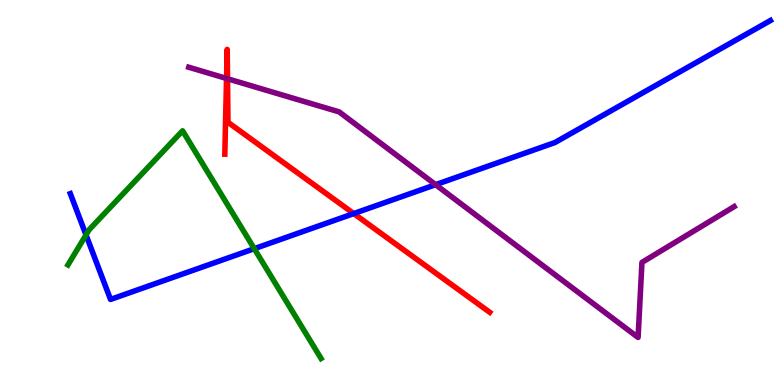[{'lines': ['blue', 'red'], 'intersections': [{'x': 4.56, 'y': 4.45}]}, {'lines': ['green', 'red'], 'intersections': []}, {'lines': ['purple', 'red'], 'intersections': [{'x': 2.92, 'y': 7.96}, {'x': 2.94, 'y': 7.95}]}, {'lines': ['blue', 'green'], 'intersections': [{'x': 1.11, 'y': 3.9}, {'x': 3.28, 'y': 3.54}]}, {'lines': ['blue', 'purple'], 'intersections': [{'x': 5.62, 'y': 5.2}]}, {'lines': ['green', 'purple'], 'intersections': []}]